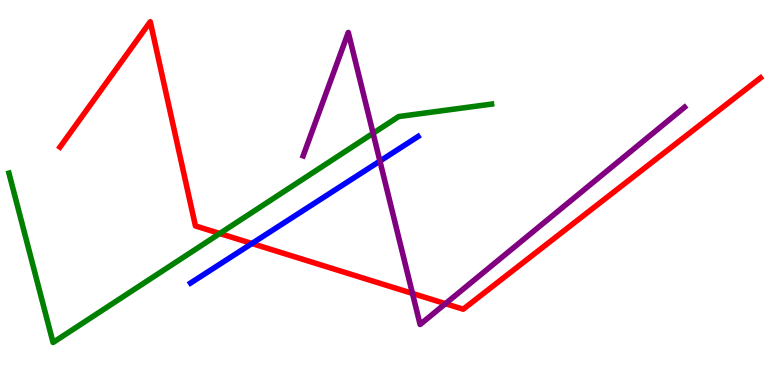[{'lines': ['blue', 'red'], 'intersections': [{'x': 3.25, 'y': 3.68}]}, {'lines': ['green', 'red'], 'intersections': [{'x': 2.84, 'y': 3.93}]}, {'lines': ['purple', 'red'], 'intersections': [{'x': 5.32, 'y': 2.38}, {'x': 5.75, 'y': 2.11}]}, {'lines': ['blue', 'green'], 'intersections': []}, {'lines': ['blue', 'purple'], 'intersections': [{'x': 4.9, 'y': 5.82}]}, {'lines': ['green', 'purple'], 'intersections': [{'x': 4.81, 'y': 6.54}]}]